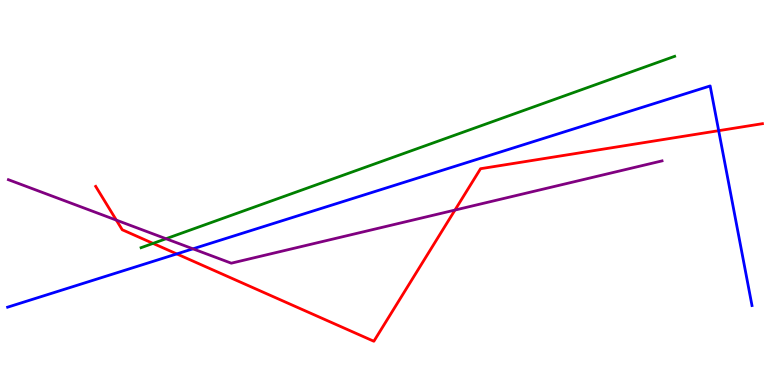[{'lines': ['blue', 'red'], 'intersections': [{'x': 2.28, 'y': 3.4}, {'x': 9.27, 'y': 6.61}]}, {'lines': ['green', 'red'], 'intersections': [{'x': 1.97, 'y': 3.68}]}, {'lines': ['purple', 'red'], 'intersections': [{'x': 1.5, 'y': 4.28}, {'x': 5.87, 'y': 4.54}]}, {'lines': ['blue', 'green'], 'intersections': []}, {'lines': ['blue', 'purple'], 'intersections': [{'x': 2.49, 'y': 3.54}]}, {'lines': ['green', 'purple'], 'intersections': [{'x': 2.14, 'y': 3.8}]}]